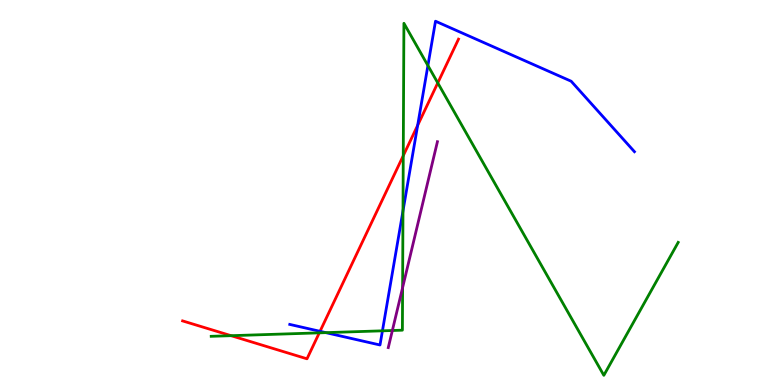[{'lines': ['blue', 'red'], 'intersections': [{'x': 4.13, 'y': 1.39}, {'x': 5.39, 'y': 6.74}]}, {'lines': ['green', 'red'], 'intersections': [{'x': 2.98, 'y': 1.28}, {'x': 4.12, 'y': 1.35}, {'x': 5.2, 'y': 5.96}, {'x': 5.65, 'y': 7.85}]}, {'lines': ['purple', 'red'], 'intersections': []}, {'lines': ['blue', 'green'], 'intersections': [{'x': 4.2, 'y': 1.36}, {'x': 4.93, 'y': 1.41}, {'x': 5.2, 'y': 4.52}, {'x': 5.52, 'y': 8.3}]}, {'lines': ['blue', 'purple'], 'intersections': []}, {'lines': ['green', 'purple'], 'intersections': [{'x': 5.06, 'y': 1.42}, {'x': 5.19, 'y': 2.53}]}]